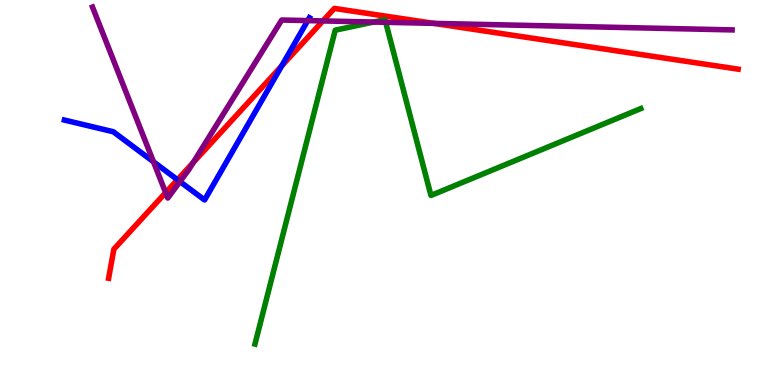[{'lines': ['blue', 'red'], 'intersections': [{'x': 2.29, 'y': 5.33}, {'x': 3.63, 'y': 8.29}]}, {'lines': ['green', 'red'], 'intersections': []}, {'lines': ['purple', 'red'], 'intersections': [{'x': 2.14, 'y': 5.0}, {'x': 2.49, 'y': 5.78}, {'x': 4.17, 'y': 9.46}, {'x': 5.6, 'y': 9.39}]}, {'lines': ['blue', 'green'], 'intersections': []}, {'lines': ['blue', 'purple'], 'intersections': [{'x': 1.98, 'y': 5.8}, {'x': 2.32, 'y': 5.28}, {'x': 3.97, 'y': 9.47}]}, {'lines': ['green', 'purple'], 'intersections': [{'x': 4.82, 'y': 9.43}, {'x': 4.98, 'y': 9.42}]}]